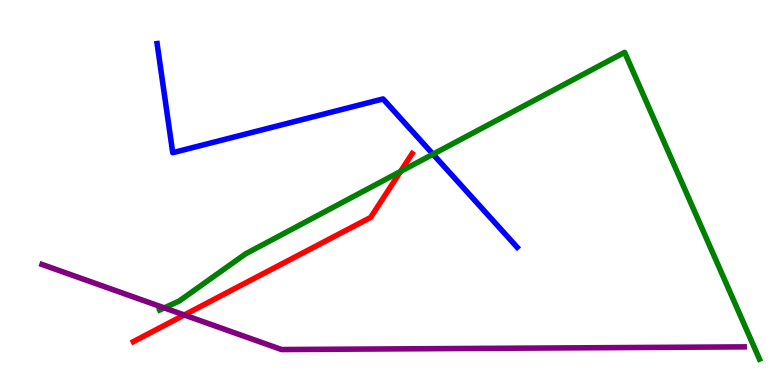[{'lines': ['blue', 'red'], 'intersections': []}, {'lines': ['green', 'red'], 'intersections': [{'x': 5.17, 'y': 5.55}]}, {'lines': ['purple', 'red'], 'intersections': [{'x': 2.38, 'y': 1.82}]}, {'lines': ['blue', 'green'], 'intersections': [{'x': 5.59, 'y': 5.99}]}, {'lines': ['blue', 'purple'], 'intersections': []}, {'lines': ['green', 'purple'], 'intersections': [{'x': 2.12, 'y': 2.0}]}]